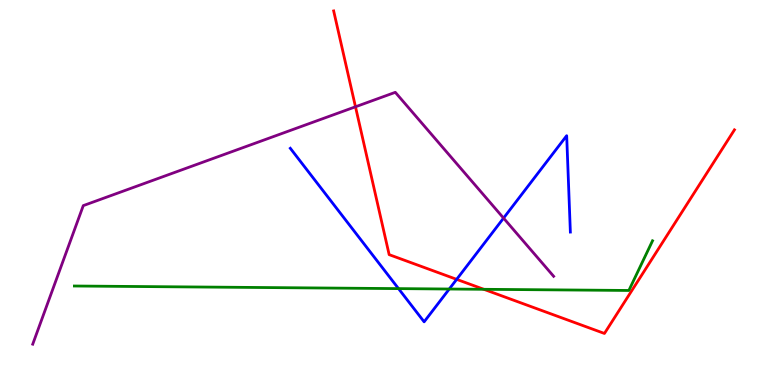[{'lines': ['blue', 'red'], 'intersections': [{'x': 5.89, 'y': 2.74}]}, {'lines': ['green', 'red'], 'intersections': [{'x': 6.24, 'y': 2.49}]}, {'lines': ['purple', 'red'], 'intersections': [{'x': 4.59, 'y': 7.23}]}, {'lines': ['blue', 'green'], 'intersections': [{'x': 5.14, 'y': 2.5}, {'x': 5.8, 'y': 2.49}]}, {'lines': ['blue', 'purple'], 'intersections': [{'x': 6.5, 'y': 4.33}]}, {'lines': ['green', 'purple'], 'intersections': []}]